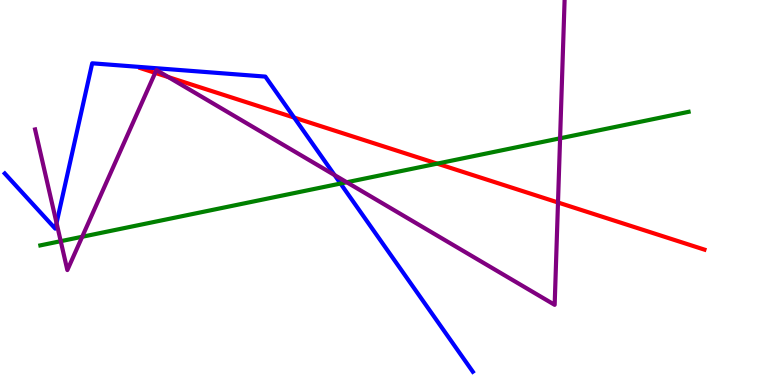[{'lines': ['blue', 'red'], 'intersections': [{'x': 3.8, 'y': 6.95}]}, {'lines': ['green', 'red'], 'intersections': [{'x': 5.64, 'y': 5.75}]}, {'lines': ['purple', 'red'], 'intersections': [{'x': 2.0, 'y': 8.11}, {'x': 2.17, 'y': 8.0}, {'x': 7.2, 'y': 4.74}]}, {'lines': ['blue', 'green'], 'intersections': [{'x': 4.39, 'y': 5.23}]}, {'lines': ['blue', 'purple'], 'intersections': [{'x': 0.73, 'y': 4.21}, {'x': 4.32, 'y': 5.45}]}, {'lines': ['green', 'purple'], 'intersections': [{'x': 0.784, 'y': 3.74}, {'x': 1.06, 'y': 3.85}, {'x': 4.47, 'y': 5.27}, {'x': 7.23, 'y': 6.41}]}]